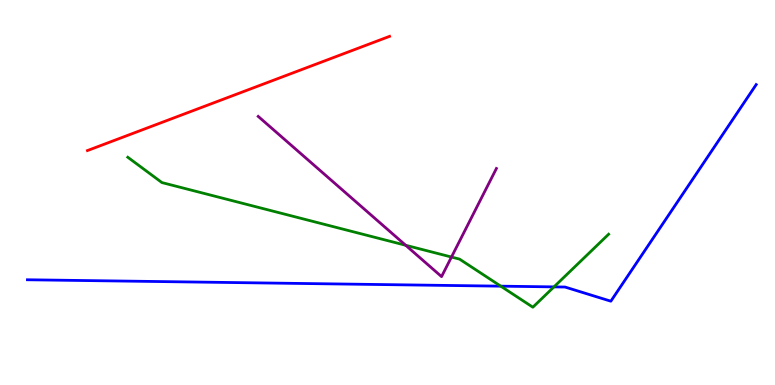[{'lines': ['blue', 'red'], 'intersections': []}, {'lines': ['green', 'red'], 'intersections': []}, {'lines': ['purple', 'red'], 'intersections': []}, {'lines': ['blue', 'green'], 'intersections': [{'x': 6.46, 'y': 2.57}, {'x': 7.15, 'y': 2.55}]}, {'lines': ['blue', 'purple'], 'intersections': []}, {'lines': ['green', 'purple'], 'intersections': [{'x': 5.23, 'y': 3.63}, {'x': 5.83, 'y': 3.32}]}]